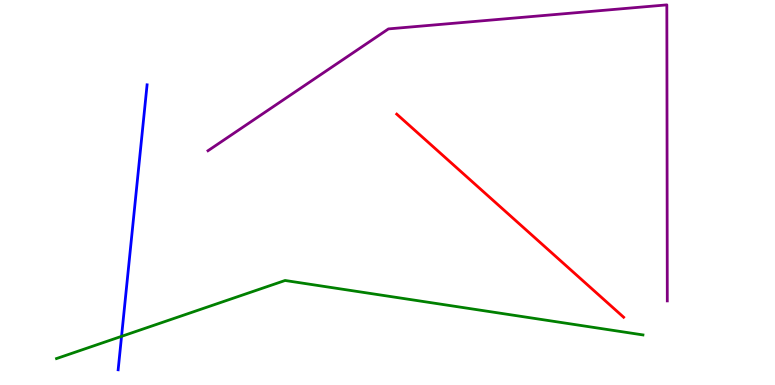[{'lines': ['blue', 'red'], 'intersections': []}, {'lines': ['green', 'red'], 'intersections': []}, {'lines': ['purple', 'red'], 'intersections': []}, {'lines': ['blue', 'green'], 'intersections': [{'x': 1.57, 'y': 1.26}]}, {'lines': ['blue', 'purple'], 'intersections': []}, {'lines': ['green', 'purple'], 'intersections': []}]